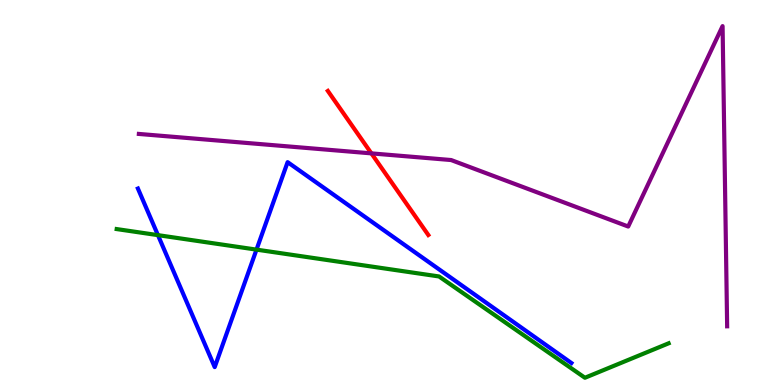[{'lines': ['blue', 'red'], 'intersections': []}, {'lines': ['green', 'red'], 'intersections': []}, {'lines': ['purple', 'red'], 'intersections': [{'x': 4.79, 'y': 6.02}]}, {'lines': ['blue', 'green'], 'intersections': [{'x': 2.04, 'y': 3.89}, {'x': 3.31, 'y': 3.52}]}, {'lines': ['blue', 'purple'], 'intersections': []}, {'lines': ['green', 'purple'], 'intersections': []}]